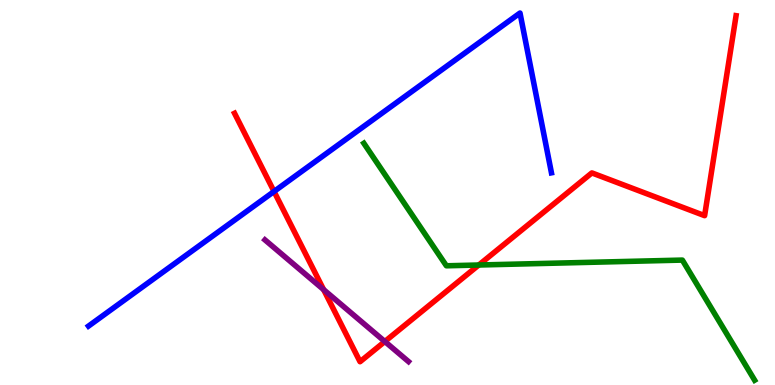[{'lines': ['blue', 'red'], 'intersections': [{'x': 3.54, 'y': 5.03}]}, {'lines': ['green', 'red'], 'intersections': [{'x': 6.18, 'y': 3.12}]}, {'lines': ['purple', 'red'], 'intersections': [{'x': 4.18, 'y': 2.48}, {'x': 4.97, 'y': 1.13}]}, {'lines': ['blue', 'green'], 'intersections': []}, {'lines': ['blue', 'purple'], 'intersections': []}, {'lines': ['green', 'purple'], 'intersections': []}]